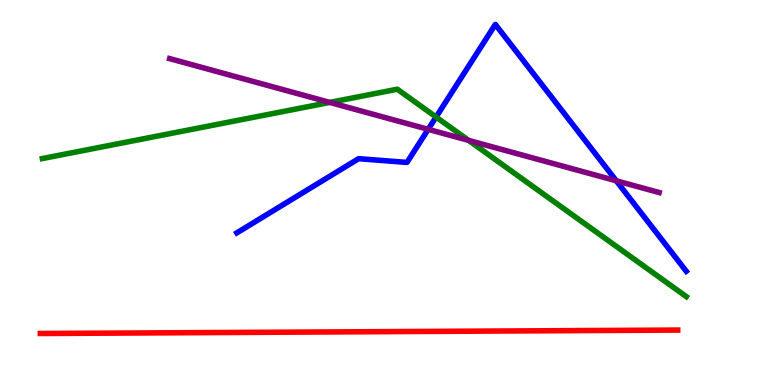[{'lines': ['blue', 'red'], 'intersections': []}, {'lines': ['green', 'red'], 'intersections': []}, {'lines': ['purple', 'red'], 'intersections': []}, {'lines': ['blue', 'green'], 'intersections': [{'x': 5.63, 'y': 6.96}]}, {'lines': ['blue', 'purple'], 'intersections': [{'x': 5.52, 'y': 6.64}, {'x': 7.95, 'y': 5.3}]}, {'lines': ['green', 'purple'], 'intersections': [{'x': 4.25, 'y': 7.34}, {'x': 6.05, 'y': 6.35}]}]